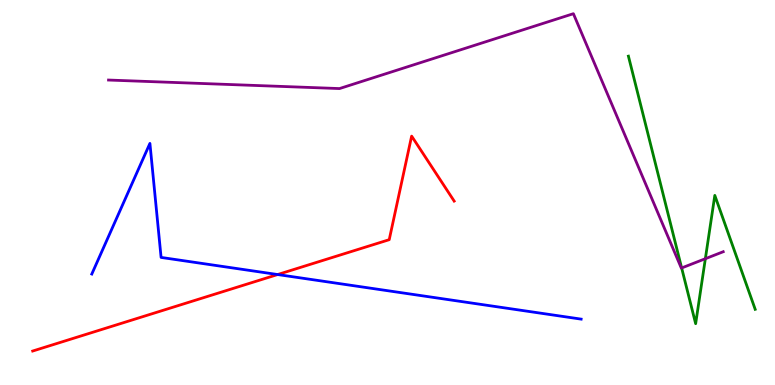[{'lines': ['blue', 'red'], 'intersections': [{'x': 3.58, 'y': 2.87}]}, {'lines': ['green', 'red'], 'intersections': []}, {'lines': ['purple', 'red'], 'intersections': []}, {'lines': ['blue', 'green'], 'intersections': []}, {'lines': ['blue', 'purple'], 'intersections': []}, {'lines': ['green', 'purple'], 'intersections': [{'x': 8.8, 'y': 3.04}, {'x': 9.1, 'y': 3.28}]}]